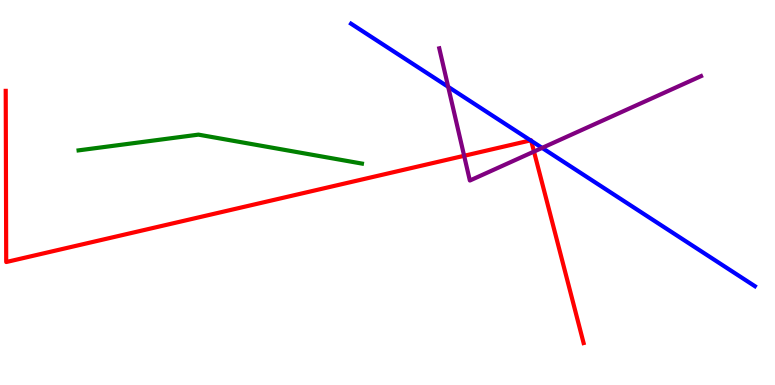[{'lines': ['blue', 'red'], 'intersections': [{'x': 6.85, 'y': 6.35}, {'x': 6.85, 'y': 6.34}]}, {'lines': ['green', 'red'], 'intersections': []}, {'lines': ['purple', 'red'], 'intersections': [{'x': 5.99, 'y': 5.95}, {'x': 6.89, 'y': 6.06}]}, {'lines': ['blue', 'green'], 'intersections': []}, {'lines': ['blue', 'purple'], 'intersections': [{'x': 5.78, 'y': 7.74}, {'x': 7.0, 'y': 6.16}]}, {'lines': ['green', 'purple'], 'intersections': []}]